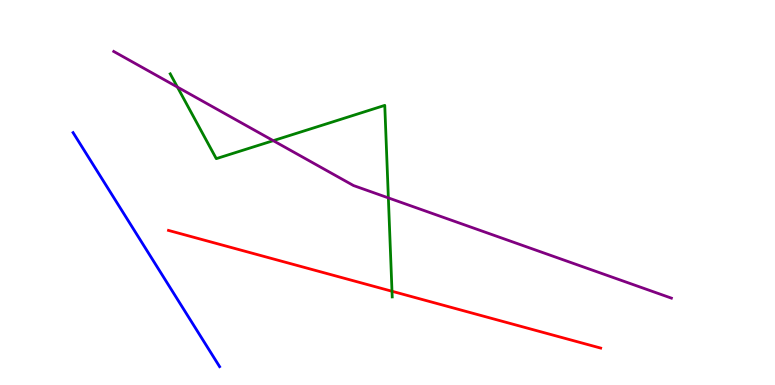[{'lines': ['blue', 'red'], 'intersections': []}, {'lines': ['green', 'red'], 'intersections': [{'x': 5.06, 'y': 2.43}]}, {'lines': ['purple', 'red'], 'intersections': []}, {'lines': ['blue', 'green'], 'intersections': []}, {'lines': ['blue', 'purple'], 'intersections': []}, {'lines': ['green', 'purple'], 'intersections': [{'x': 2.29, 'y': 7.74}, {'x': 3.53, 'y': 6.35}, {'x': 5.01, 'y': 4.86}]}]